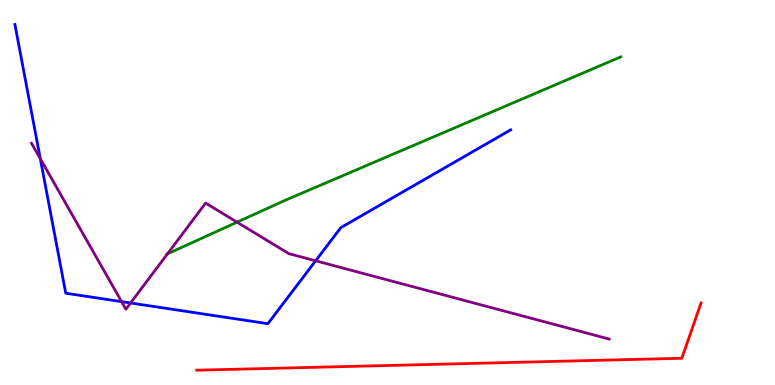[{'lines': ['blue', 'red'], 'intersections': []}, {'lines': ['green', 'red'], 'intersections': []}, {'lines': ['purple', 'red'], 'intersections': []}, {'lines': ['blue', 'green'], 'intersections': []}, {'lines': ['blue', 'purple'], 'intersections': [{'x': 0.52, 'y': 5.88}, {'x': 1.57, 'y': 2.17}, {'x': 1.68, 'y': 2.13}, {'x': 4.07, 'y': 3.23}]}, {'lines': ['green', 'purple'], 'intersections': [{'x': 2.16, 'y': 3.41}, {'x': 3.06, 'y': 4.23}]}]